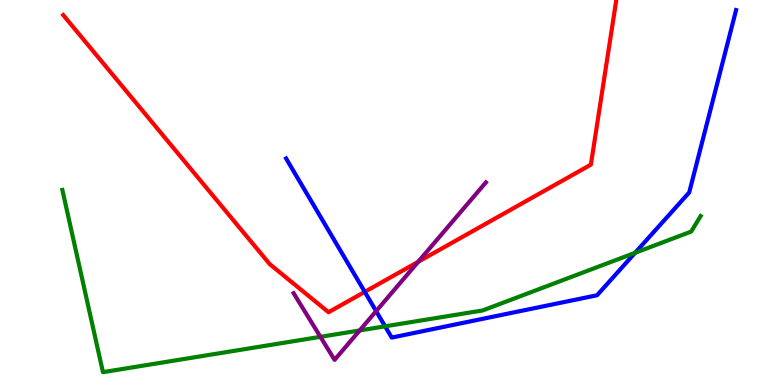[{'lines': ['blue', 'red'], 'intersections': [{'x': 4.71, 'y': 2.42}]}, {'lines': ['green', 'red'], 'intersections': []}, {'lines': ['purple', 'red'], 'intersections': [{'x': 5.4, 'y': 3.2}]}, {'lines': ['blue', 'green'], 'intersections': [{'x': 4.97, 'y': 1.52}, {'x': 8.2, 'y': 3.43}]}, {'lines': ['blue', 'purple'], 'intersections': [{'x': 4.85, 'y': 1.92}]}, {'lines': ['green', 'purple'], 'intersections': [{'x': 4.13, 'y': 1.25}, {'x': 4.64, 'y': 1.42}]}]